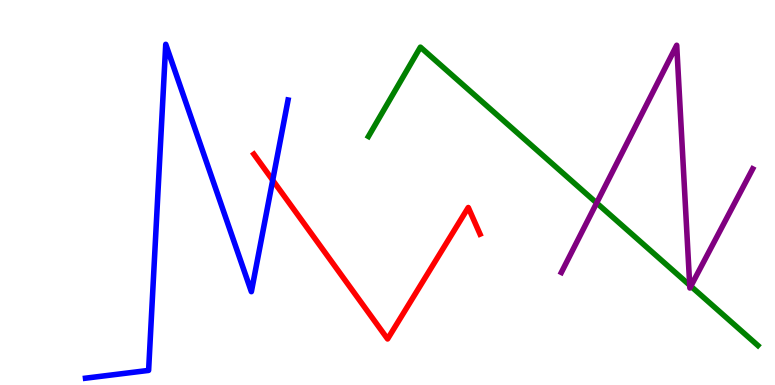[{'lines': ['blue', 'red'], 'intersections': [{'x': 3.52, 'y': 5.32}]}, {'lines': ['green', 'red'], 'intersections': []}, {'lines': ['purple', 'red'], 'intersections': []}, {'lines': ['blue', 'green'], 'intersections': []}, {'lines': ['blue', 'purple'], 'intersections': []}, {'lines': ['green', 'purple'], 'intersections': [{'x': 7.7, 'y': 4.73}, {'x': 8.9, 'y': 2.59}, {'x': 8.91, 'y': 2.57}]}]